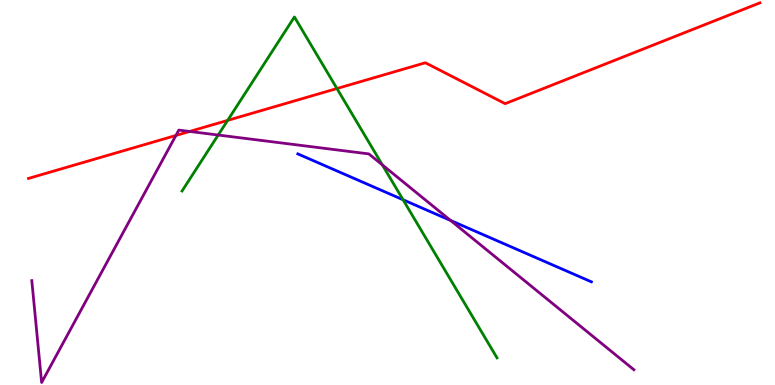[{'lines': ['blue', 'red'], 'intersections': []}, {'lines': ['green', 'red'], 'intersections': [{'x': 2.94, 'y': 6.87}, {'x': 4.35, 'y': 7.7}]}, {'lines': ['purple', 'red'], 'intersections': [{'x': 2.27, 'y': 6.48}, {'x': 2.45, 'y': 6.59}]}, {'lines': ['blue', 'green'], 'intersections': [{'x': 5.2, 'y': 4.81}]}, {'lines': ['blue', 'purple'], 'intersections': [{'x': 5.81, 'y': 4.27}]}, {'lines': ['green', 'purple'], 'intersections': [{'x': 2.82, 'y': 6.49}, {'x': 4.93, 'y': 5.72}]}]